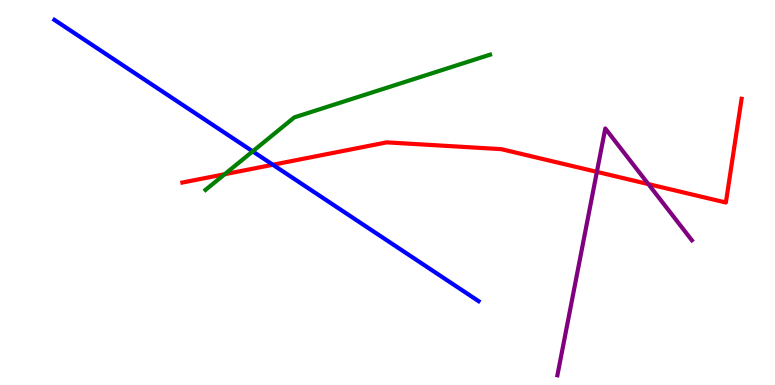[{'lines': ['blue', 'red'], 'intersections': [{'x': 3.52, 'y': 5.72}]}, {'lines': ['green', 'red'], 'intersections': [{'x': 2.9, 'y': 5.47}]}, {'lines': ['purple', 'red'], 'intersections': [{'x': 7.7, 'y': 5.54}, {'x': 8.37, 'y': 5.22}]}, {'lines': ['blue', 'green'], 'intersections': [{'x': 3.26, 'y': 6.07}]}, {'lines': ['blue', 'purple'], 'intersections': []}, {'lines': ['green', 'purple'], 'intersections': []}]